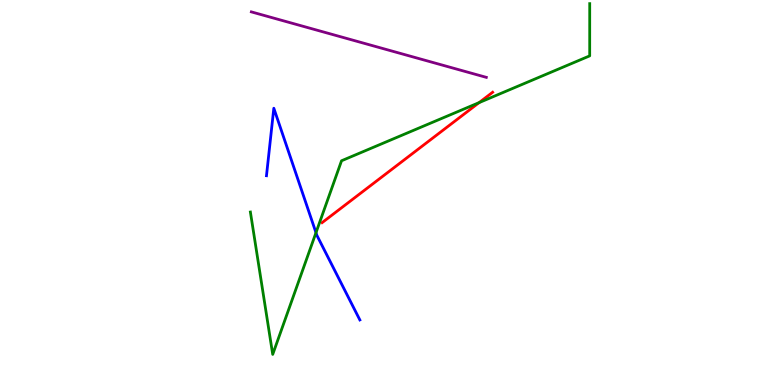[{'lines': ['blue', 'red'], 'intersections': []}, {'lines': ['green', 'red'], 'intersections': [{'x': 6.18, 'y': 7.33}]}, {'lines': ['purple', 'red'], 'intersections': []}, {'lines': ['blue', 'green'], 'intersections': [{'x': 4.08, 'y': 3.96}]}, {'lines': ['blue', 'purple'], 'intersections': []}, {'lines': ['green', 'purple'], 'intersections': []}]